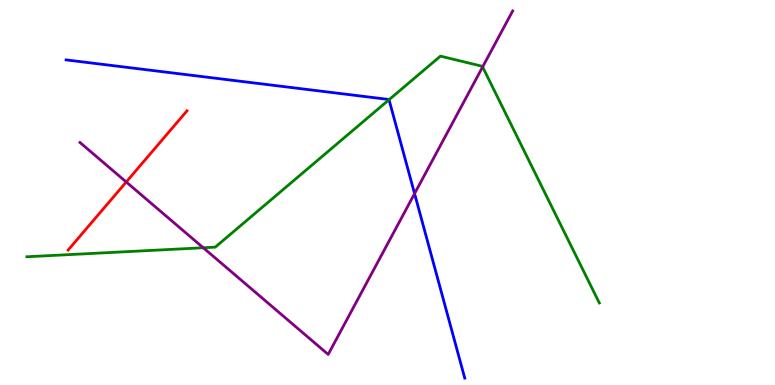[{'lines': ['blue', 'red'], 'intersections': []}, {'lines': ['green', 'red'], 'intersections': []}, {'lines': ['purple', 'red'], 'intersections': [{'x': 1.63, 'y': 5.27}]}, {'lines': ['blue', 'green'], 'intersections': [{'x': 5.02, 'y': 7.41}]}, {'lines': ['blue', 'purple'], 'intersections': [{'x': 5.35, 'y': 4.97}]}, {'lines': ['green', 'purple'], 'intersections': [{'x': 2.62, 'y': 3.56}, {'x': 6.23, 'y': 8.26}]}]